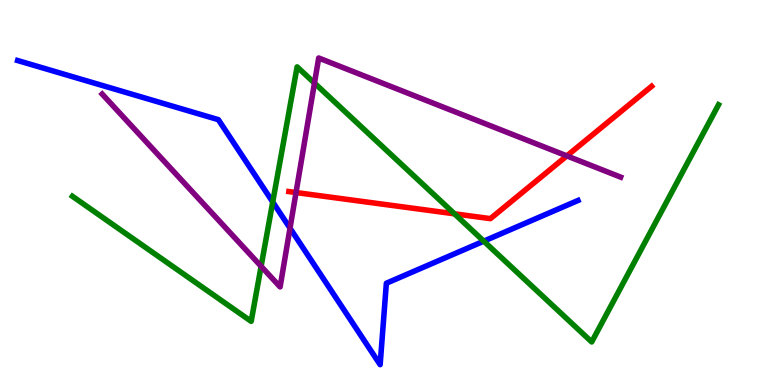[{'lines': ['blue', 'red'], 'intersections': []}, {'lines': ['green', 'red'], 'intersections': [{'x': 5.86, 'y': 4.45}]}, {'lines': ['purple', 'red'], 'intersections': [{'x': 3.82, 'y': 5.0}, {'x': 7.31, 'y': 5.95}]}, {'lines': ['blue', 'green'], 'intersections': [{'x': 3.52, 'y': 4.75}, {'x': 6.24, 'y': 3.74}]}, {'lines': ['blue', 'purple'], 'intersections': [{'x': 3.74, 'y': 4.07}]}, {'lines': ['green', 'purple'], 'intersections': [{'x': 3.37, 'y': 3.08}, {'x': 4.06, 'y': 7.84}]}]